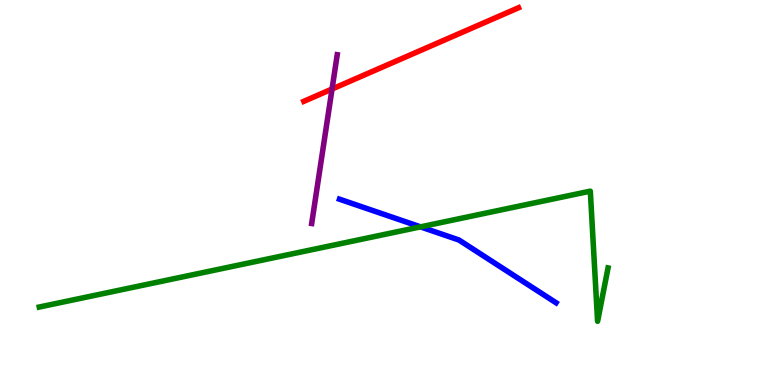[{'lines': ['blue', 'red'], 'intersections': []}, {'lines': ['green', 'red'], 'intersections': []}, {'lines': ['purple', 'red'], 'intersections': [{'x': 4.28, 'y': 7.69}]}, {'lines': ['blue', 'green'], 'intersections': [{'x': 5.43, 'y': 4.11}]}, {'lines': ['blue', 'purple'], 'intersections': []}, {'lines': ['green', 'purple'], 'intersections': []}]